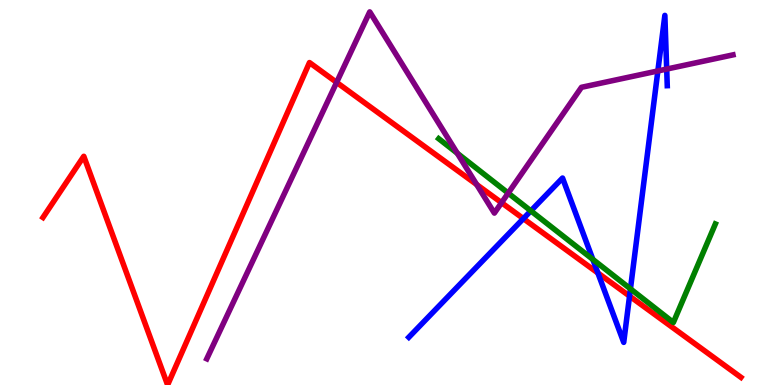[{'lines': ['blue', 'red'], 'intersections': [{'x': 6.75, 'y': 4.32}, {'x': 7.71, 'y': 2.91}, {'x': 8.12, 'y': 2.31}]}, {'lines': ['green', 'red'], 'intersections': []}, {'lines': ['purple', 'red'], 'intersections': [{'x': 4.34, 'y': 7.86}, {'x': 6.15, 'y': 5.21}, {'x': 6.47, 'y': 4.73}]}, {'lines': ['blue', 'green'], 'intersections': [{'x': 6.85, 'y': 4.52}, {'x': 7.65, 'y': 3.26}, {'x': 8.13, 'y': 2.5}]}, {'lines': ['blue', 'purple'], 'intersections': [{'x': 8.49, 'y': 8.16}, {'x': 8.6, 'y': 8.21}]}, {'lines': ['green', 'purple'], 'intersections': [{'x': 5.9, 'y': 6.02}, {'x': 6.56, 'y': 4.98}]}]